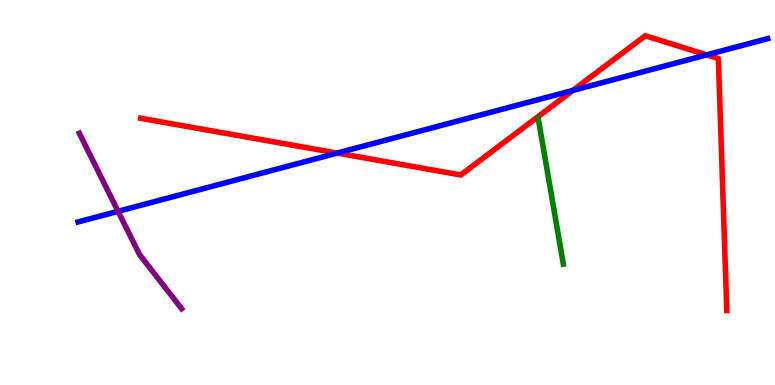[{'lines': ['blue', 'red'], 'intersections': [{'x': 4.35, 'y': 6.02}, {'x': 7.39, 'y': 7.65}, {'x': 9.12, 'y': 8.57}]}, {'lines': ['green', 'red'], 'intersections': []}, {'lines': ['purple', 'red'], 'intersections': []}, {'lines': ['blue', 'green'], 'intersections': []}, {'lines': ['blue', 'purple'], 'intersections': [{'x': 1.52, 'y': 4.51}]}, {'lines': ['green', 'purple'], 'intersections': []}]